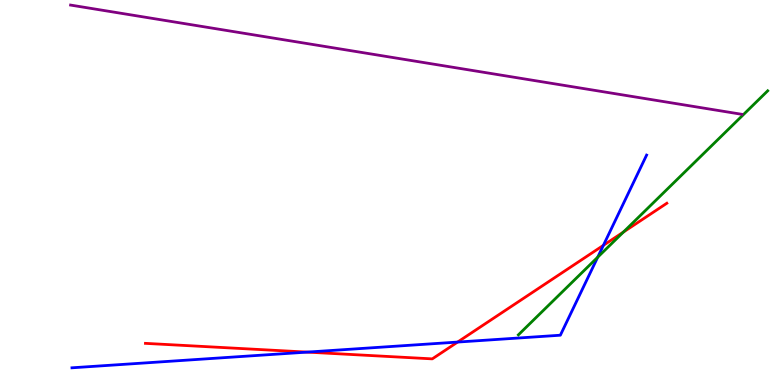[{'lines': ['blue', 'red'], 'intersections': [{'x': 3.96, 'y': 0.854}, {'x': 5.9, 'y': 1.12}, {'x': 7.79, 'y': 3.63}]}, {'lines': ['green', 'red'], 'intersections': [{'x': 8.04, 'y': 3.97}]}, {'lines': ['purple', 'red'], 'intersections': []}, {'lines': ['blue', 'green'], 'intersections': [{'x': 7.71, 'y': 3.32}]}, {'lines': ['blue', 'purple'], 'intersections': []}, {'lines': ['green', 'purple'], 'intersections': []}]